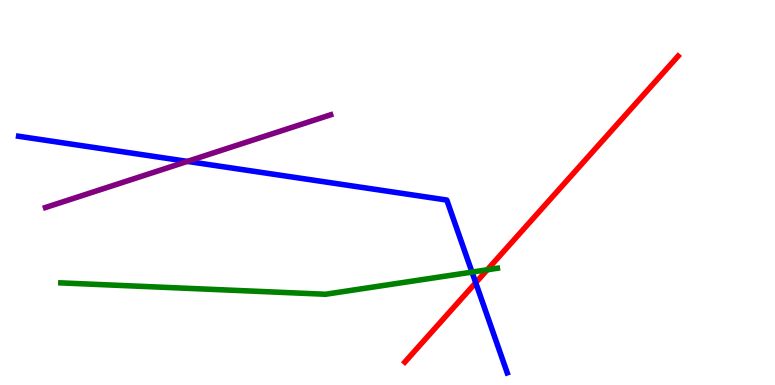[{'lines': ['blue', 'red'], 'intersections': [{'x': 6.14, 'y': 2.66}]}, {'lines': ['green', 'red'], 'intersections': [{'x': 6.29, 'y': 2.99}]}, {'lines': ['purple', 'red'], 'intersections': []}, {'lines': ['blue', 'green'], 'intersections': [{'x': 6.09, 'y': 2.93}]}, {'lines': ['blue', 'purple'], 'intersections': [{'x': 2.42, 'y': 5.81}]}, {'lines': ['green', 'purple'], 'intersections': []}]